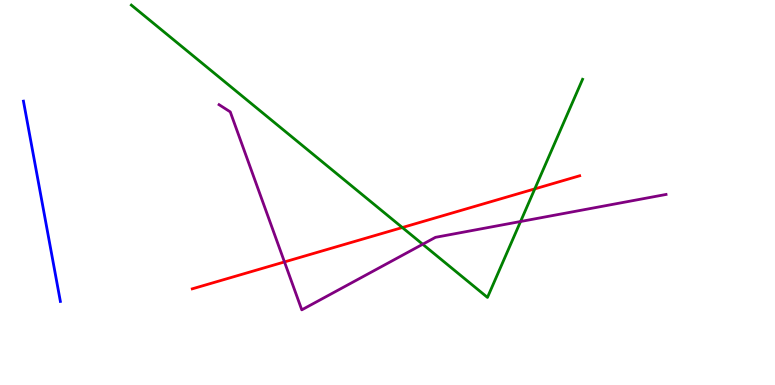[{'lines': ['blue', 'red'], 'intersections': []}, {'lines': ['green', 'red'], 'intersections': [{'x': 5.19, 'y': 4.09}, {'x': 6.9, 'y': 5.09}]}, {'lines': ['purple', 'red'], 'intersections': [{'x': 3.67, 'y': 3.2}]}, {'lines': ['blue', 'green'], 'intersections': []}, {'lines': ['blue', 'purple'], 'intersections': []}, {'lines': ['green', 'purple'], 'intersections': [{'x': 5.45, 'y': 3.66}, {'x': 6.72, 'y': 4.25}]}]